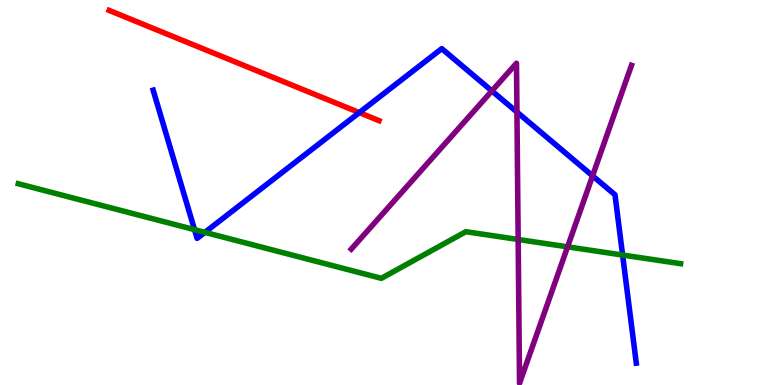[{'lines': ['blue', 'red'], 'intersections': [{'x': 4.64, 'y': 7.08}]}, {'lines': ['green', 'red'], 'intersections': []}, {'lines': ['purple', 'red'], 'intersections': []}, {'lines': ['blue', 'green'], 'intersections': [{'x': 2.51, 'y': 4.04}, {'x': 2.64, 'y': 3.97}, {'x': 8.03, 'y': 3.38}]}, {'lines': ['blue', 'purple'], 'intersections': [{'x': 6.35, 'y': 7.64}, {'x': 6.67, 'y': 7.09}, {'x': 7.65, 'y': 5.43}]}, {'lines': ['green', 'purple'], 'intersections': [{'x': 6.69, 'y': 3.78}, {'x': 7.32, 'y': 3.59}]}]